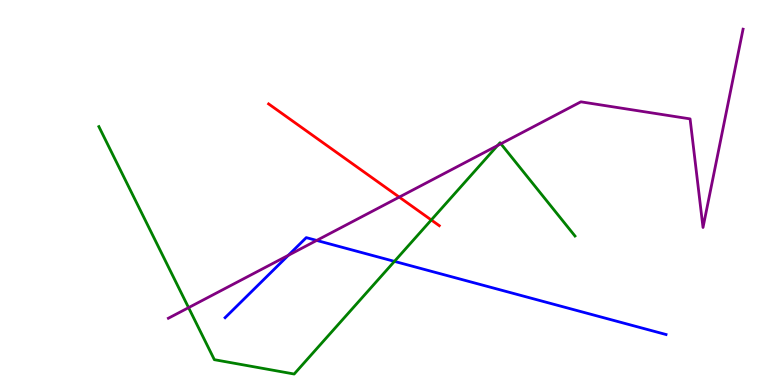[{'lines': ['blue', 'red'], 'intersections': []}, {'lines': ['green', 'red'], 'intersections': [{'x': 5.56, 'y': 4.29}]}, {'lines': ['purple', 'red'], 'intersections': [{'x': 5.15, 'y': 4.88}]}, {'lines': ['blue', 'green'], 'intersections': [{'x': 5.09, 'y': 3.21}]}, {'lines': ['blue', 'purple'], 'intersections': [{'x': 3.72, 'y': 3.37}, {'x': 4.09, 'y': 3.76}]}, {'lines': ['green', 'purple'], 'intersections': [{'x': 2.43, 'y': 2.01}, {'x': 6.42, 'y': 6.22}, {'x': 6.46, 'y': 6.27}]}]